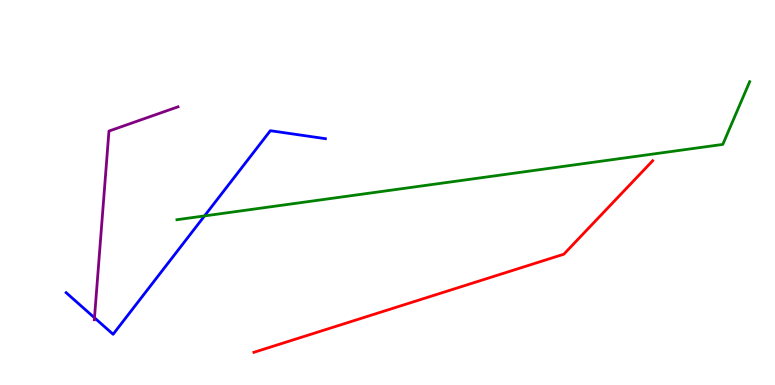[{'lines': ['blue', 'red'], 'intersections': []}, {'lines': ['green', 'red'], 'intersections': []}, {'lines': ['purple', 'red'], 'intersections': []}, {'lines': ['blue', 'green'], 'intersections': [{'x': 2.64, 'y': 4.39}]}, {'lines': ['blue', 'purple'], 'intersections': [{'x': 1.22, 'y': 1.75}]}, {'lines': ['green', 'purple'], 'intersections': []}]